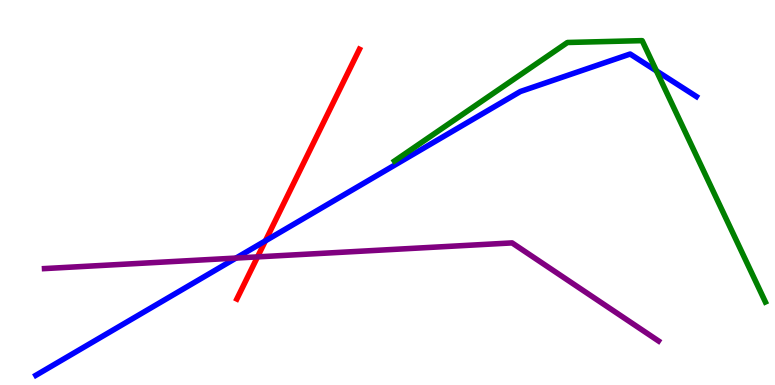[{'lines': ['blue', 'red'], 'intersections': [{'x': 3.42, 'y': 3.74}]}, {'lines': ['green', 'red'], 'intersections': []}, {'lines': ['purple', 'red'], 'intersections': [{'x': 3.32, 'y': 3.33}]}, {'lines': ['blue', 'green'], 'intersections': [{'x': 8.47, 'y': 8.16}]}, {'lines': ['blue', 'purple'], 'intersections': [{'x': 3.05, 'y': 3.3}]}, {'lines': ['green', 'purple'], 'intersections': []}]